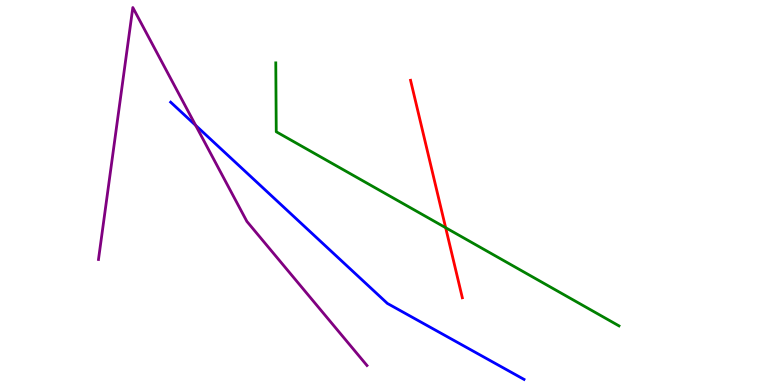[{'lines': ['blue', 'red'], 'intersections': []}, {'lines': ['green', 'red'], 'intersections': [{'x': 5.75, 'y': 4.09}]}, {'lines': ['purple', 'red'], 'intersections': []}, {'lines': ['blue', 'green'], 'intersections': []}, {'lines': ['blue', 'purple'], 'intersections': [{'x': 2.52, 'y': 6.74}]}, {'lines': ['green', 'purple'], 'intersections': []}]